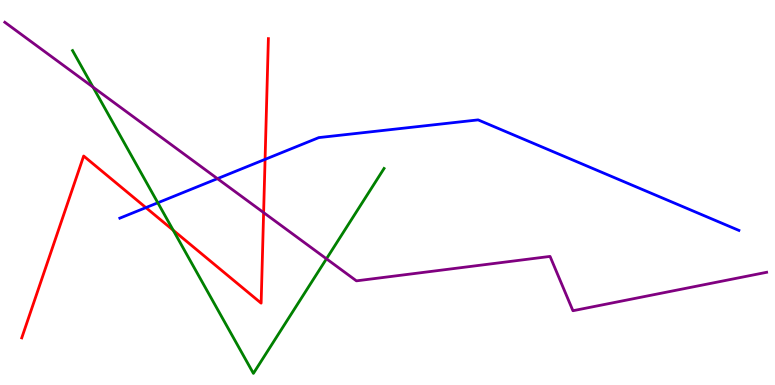[{'lines': ['blue', 'red'], 'intersections': [{'x': 1.88, 'y': 4.61}, {'x': 3.42, 'y': 5.86}]}, {'lines': ['green', 'red'], 'intersections': [{'x': 2.24, 'y': 4.02}]}, {'lines': ['purple', 'red'], 'intersections': [{'x': 3.4, 'y': 4.48}]}, {'lines': ['blue', 'green'], 'intersections': [{'x': 2.04, 'y': 4.73}]}, {'lines': ['blue', 'purple'], 'intersections': [{'x': 2.81, 'y': 5.36}]}, {'lines': ['green', 'purple'], 'intersections': [{'x': 1.2, 'y': 7.74}, {'x': 4.21, 'y': 3.28}]}]